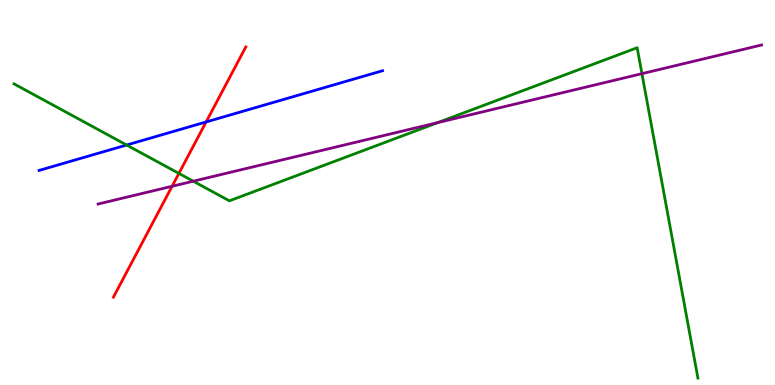[{'lines': ['blue', 'red'], 'intersections': [{'x': 2.66, 'y': 6.83}]}, {'lines': ['green', 'red'], 'intersections': [{'x': 2.31, 'y': 5.5}]}, {'lines': ['purple', 'red'], 'intersections': [{'x': 2.22, 'y': 5.16}]}, {'lines': ['blue', 'green'], 'intersections': [{'x': 1.63, 'y': 6.23}]}, {'lines': ['blue', 'purple'], 'intersections': []}, {'lines': ['green', 'purple'], 'intersections': [{'x': 2.49, 'y': 5.29}, {'x': 5.65, 'y': 6.82}, {'x': 8.28, 'y': 8.09}]}]